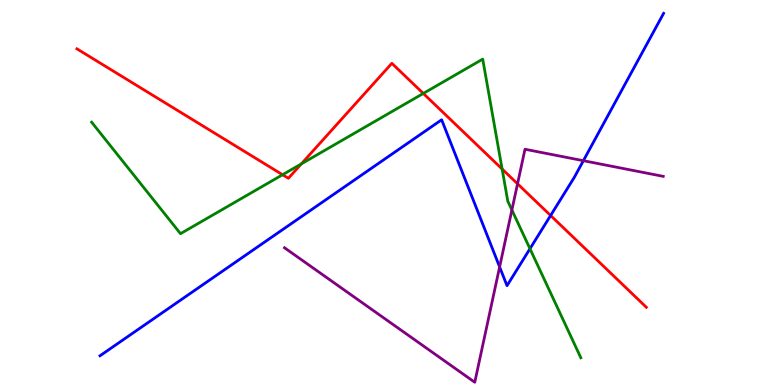[{'lines': ['blue', 'red'], 'intersections': [{'x': 7.1, 'y': 4.4}]}, {'lines': ['green', 'red'], 'intersections': [{'x': 3.65, 'y': 5.46}, {'x': 3.89, 'y': 5.74}, {'x': 5.46, 'y': 7.57}, {'x': 6.48, 'y': 5.61}]}, {'lines': ['purple', 'red'], 'intersections': [{'x': 6.68, 'y': 5.23}]}, {'lines': ['blue', 'green'], 'intersections': [{'x': 6.84, 'y': 3.54}]}, {'lines': ['blue', 'purple'], 'intersections': [{'x': 6.45, 'y': 3.07}, {'x': 7.53, 'y': 5.83}]}, {'lines': ['green', 'purple'], 'intersections': [{'x': 6.61, 'y': 4.55}]}]